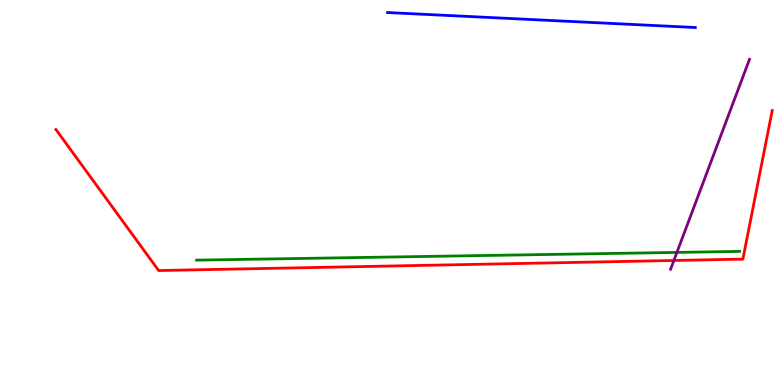[{'lines': ['blue', 'red'], 'intersections': []}, {'lines': ['green', 'red'], 'intersections': []}, {'lines': ['purple', 'red'], 'intersections': [{'x': 8.7, 'y': 3.23}]}, {'lines': ['blue', 'green'], 'intersections': []}, {'lines': ['blue', 'purple'], 'intersections': []}, {'lines': ['green', 'purple'], 'intersections': [{'x': 8.73, 'y': 3.44}]}]